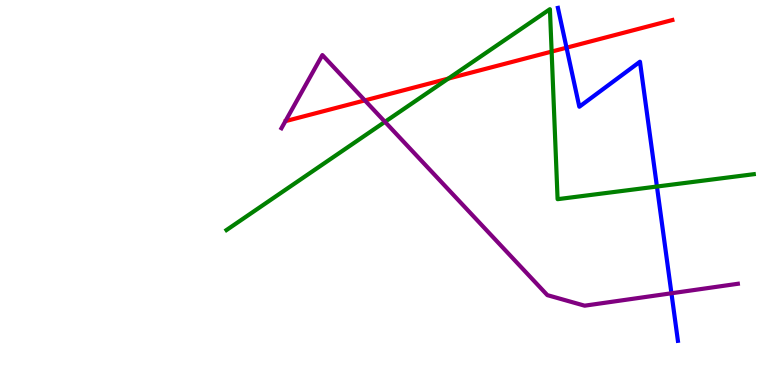[{'lines': ['blue', 'red'], 'intersections': [{'x': 7.31, 'y': 8.76}]}, {'lines': ['green', 'red'], 'intersections': [{'x': 5.78, 'y': 7.96}, {'x': 7.12, 'y': 8.66}]}, {'lines': ['purple', 'red'], 'intersections': [{'x': 4.71, 'y': 7.39}]}, {'lines': ['blue', 'green'], 'intersections': [{'x': 8.48, 'y': 5.15}]}, {'lines': ['blue', 'purple'], 'intersections': [{'x': 8.66, 'y': 2.38}]}, {'lines': ['green', 'purple'], 'intersections': [{'x': 4.97, 'y': 6.84}]}]